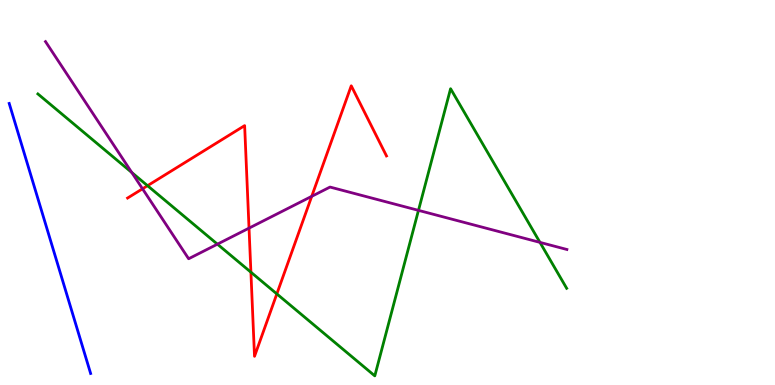[{'lines': ['blue', 'red'], 'intersections': []}, {'lines': ['green', 'red'], 'intersections': [{'x': 1.9, 'y': 5.18}, {'x': 3.24, 'y': 2.93}, {'x': 3.57, 'y': 2.37}]}, {'lines': ['purple', 'red'], 'intersections': [{'x': 1.84, 'y': 5.1}, {'x': 3.21, 'y': 4.07}, {'x': 4.02, 'y': 4.9}]}, {'lines': ['blue', 'green'], 'intersections': []}, {'lines': ['blue', 'purple'], 'intersections': []}, {'lines': ['green', 'purple'], 'intersections': [{'x': 1.7, 'y': 5.52}, {'x': 2.81, 'y': 3.66}, {'x': 5.4, 'y': 4.54}, {'x': 6.97, 'y': 3.7}]}]